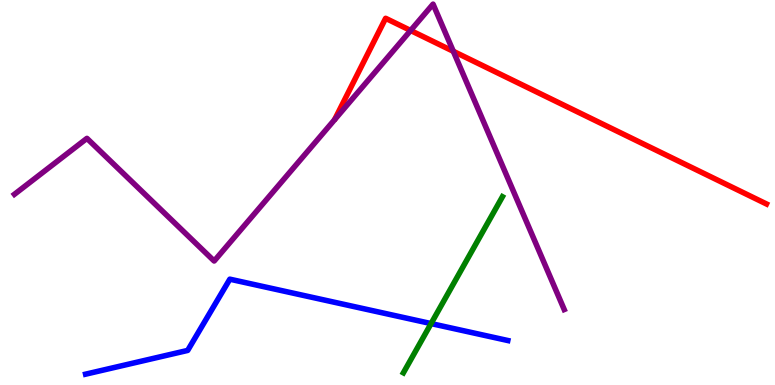[{'lines': ['blue', 'red'], 'intersections': []}, {'lines': ['green', 'red'], 'intersections': []}, {'lines': ['purple', 'red'], 'intersections': [{'x': 5.3, 'y': 9.21}, {'x': 5.85, 'y': 8.67}]}, {'lines': ['blue', 'green'], 'intersections': [{'x': 5.56, 'y': 1.6}]}, {'lines': ['blue', 'purple'], 'intersections': []}, {'lines': ['green', 'purple'], 'intersections': []}]